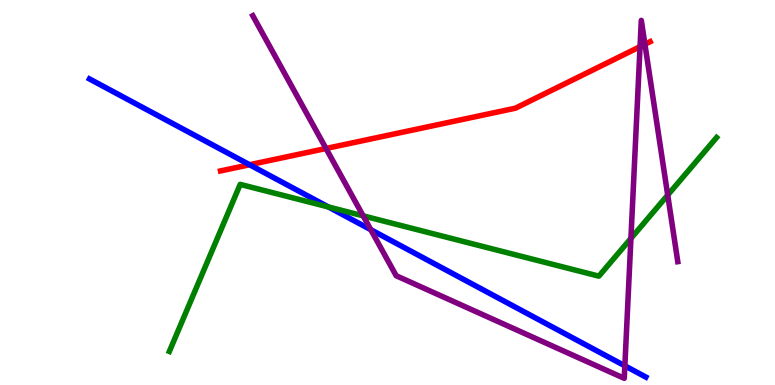[{'lines': ['blue', 'red'], 'intersections': [{'x': 3.22, 'y': 5.72}]}, {'lines': ['green', 'red'], 'intersections': []}, {'lines': ['purple', 'red'], 'intersections': [{'x': 4.21, 'y': 6.14}, {'x': 8.26, 'y': 8.79}, {'x': 8.32, 'y': 8.85}]}, {'lines': ['blue', 'green'], 'intersections': [{'x': 4.24, 'y': 4.62}]}, {'lines': ['blue', 'purple'], 'intersections': [{'x': 4.78, 'y': 4.03}, {'x': 8.06, 'y': 0.498}]}, {'lines': ['green', 'purple'], 'intersections': [{'x': 4.69, 'y': 4.39}, {'x': 8.14, 'y': 3.81}, {'x': 8.62, 'y': 4.93}]}]